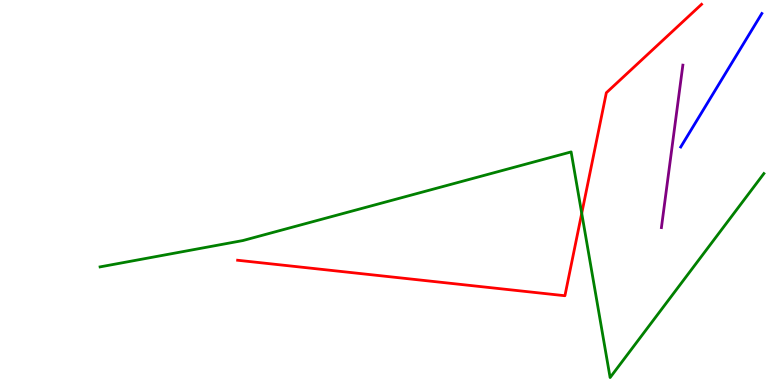[{'lines': ['blue', 'red'], 'intersections': []}, {'lines': ['green', 'red'], 'intersections': [{'x': 7.51, 'y': 4.46}]}, {'lines': ['purple', 'red'], 'intersections': []}, {'lines': ['blue', 'green'], 'intersections': []}, {'lines': ['blue', 'purple'], 'intersections': []}, {'lines': ['green', 'purple'], 'intersections': []}]